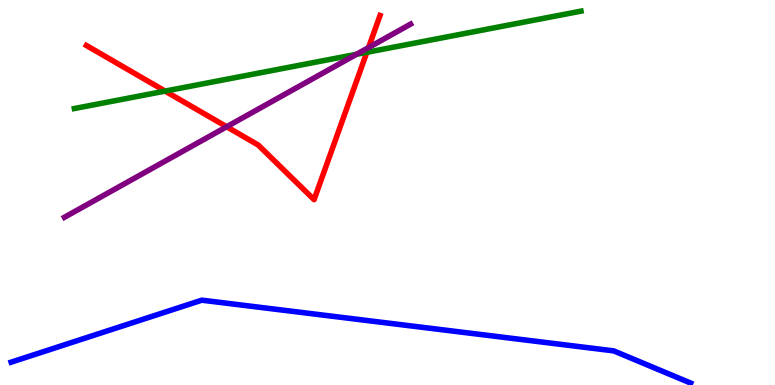[{'lines': ['blue', 'red'], 'intersections': []}, {'lines': ['green', 'red'], 'intersections': [{'x': 2.13, 'y': 7.63}, {'x': 4.73, 'y': 8.64}]}, {'lines': ['purple', 'red'], 'intersections': [{'x': 2.92, 'y': 6.71}, {'x': 4.76, 'y': 8.76}]}, {'lines': ['blue', 'green'], 'intersections': []}, {'lines': ['blue', 'purple'], 'intersections': []}, {'lines': ['green', 'purple'], 'intersections': [{'x': 4.6, 'y': 8.59}]}]